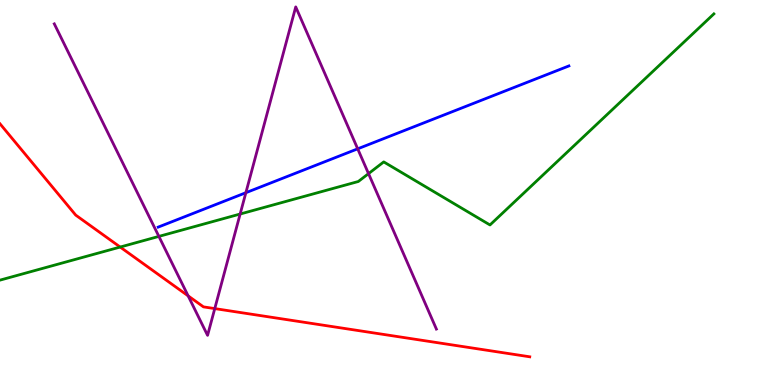[{'lines': ['blue', 'red'], 'intersections': []}, {'lines': ['green', 'red'], 'intersections': [{'x': 1.55, 'y': 3.58}]}, {'lines': ['purple', 'red'], 'intersections': [{'x': 2.43, 'y': 2.32}, {'x': 2.77, 'y': 1.98}]}, {'lines': ['blue', 'green'], 'intersections': []}, {'lines': ['blue', 'purple'], 'intersections': [{'x': 3.17, 'y': 4.99}, {'x': 4.62, 'y': 6.13}]}, {'lines': ['green', 'purple'], 'intersections': [{'x': 2.05, 'y': 3.86}, {'x': 3.1, 'y': 4.44}, {'x': 4.76, 'y': 5.49}]}]